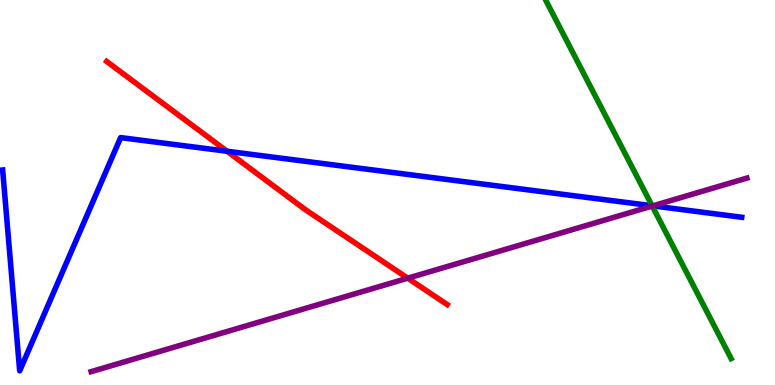[{'lines': ['blue', 'red'], 'intersections': [{'x': 2.93, 'y': 6.07}]}, {'lines': ['green', 'red'], 'intersections': []}, {'lines': ['purple', 'red'], 'intersections': [{'x': 5.26, 'y': 2.77}]}, {'lines': ['blue', 'green'], 'intersections': [{'x': 8.41, 'y': 4.66}]}, {'lines': ['blue', 'purple'], 'intersections': [{'x': 8.42, 'y': 4.65}]}, {'lines': ['green', 'purple'], 'intersections': [{'x': 8.42, 'y': 4.65}]}]